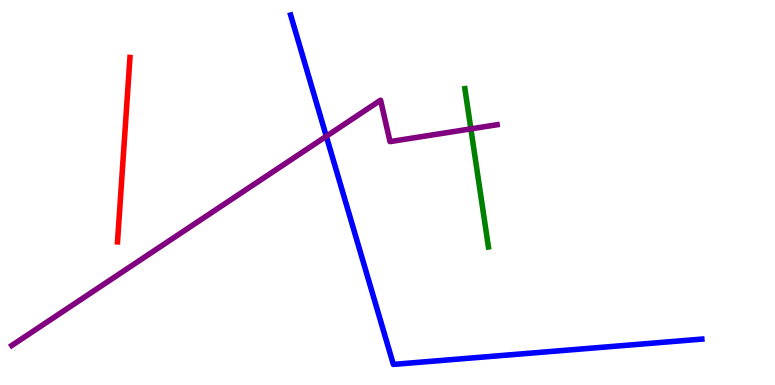[{'lines': ['blue', 'red'], 'intersections': []}, {'lines': ['green', 'red'], 'intersections': []}, {'lines': ['purple', 'red'], 'intersections': []}, {'lines': ['blue', 'green'], 'intersections': []}, {'lines': ['blue', 'purple'], 'intersections': [{'x': 4.21, 'y': 6.46}]}, {'lines': ['green', 'purple'], 'intersections': [{'x': 6.08, 'y': 6.65}]}]